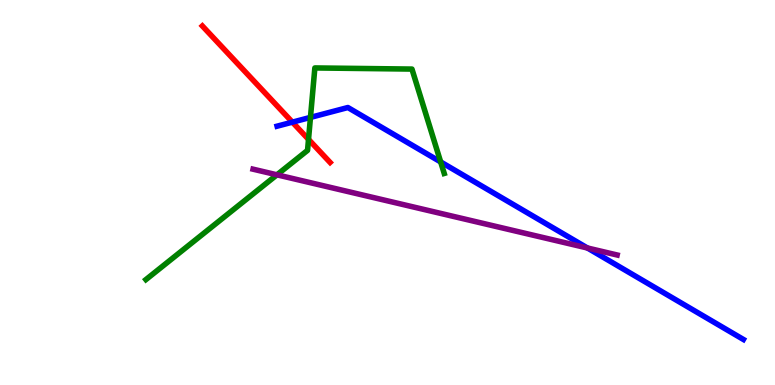[{'lines': ['blue', 'red'], 'intersections': [{'x': 3.77, 'y': 6.83}]}, {'lines': ['green', 'red'], 'intersections': [{'x': 3.98, 'y': 6.38}]}, {'lines': ['purple', 'red'], 'intersections': []}, {'lines': ['blue', 'green'], 'intersections': [{'x': 4.01, 'y': 6.95}, {'x': 5.69, 'y': 5.79}]}, {'lines': ['blue', 'purple'], 'intersections': [{'x': 7.58, 'y': 3.56}]}, {'lines': ['green', 'purple'], 'intersections': [{'x': 3.57, 'y': 5.46}]}]